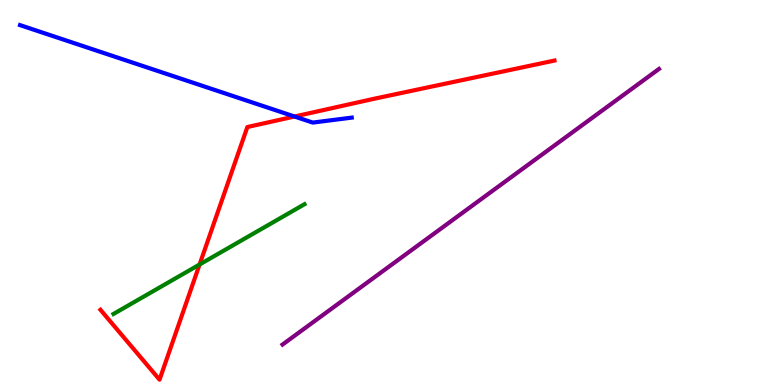[{'lines': ['blue', 'red'], 'intersections': [{'x': 3.8, 'y': 6.97}]}, {'lines': ['green', 'red'], 'intersections': [{'x': 2.58, 'y': 3.13}]}, {'lines': ['purple', 'red'], 'intersections': []}, {'lines': ['blue', 'green'], 'intersections': []}, {'lines': ['blue', 'purple'], 'intersections': []}, {'lines': ['green', 'purple'], 'intersections': []}]